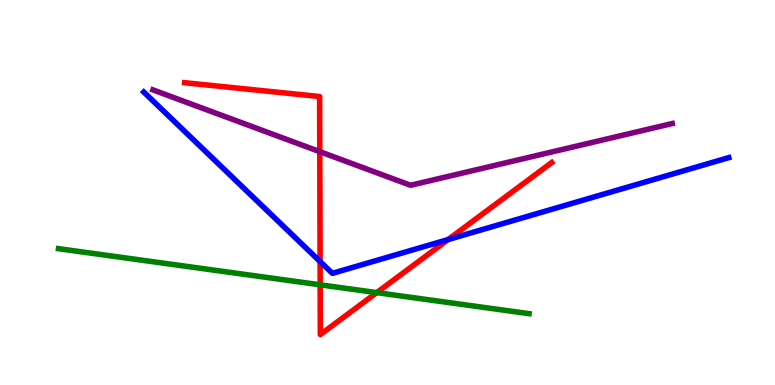[{'lines': ['blue', 'red'], 'intersections': [{'x': 4.13, 'y': 3.21}, {'x': 5.78, 'y': 3.78}]}, {'lines': ['green', 'red'], 'intersections': [{'x': 4.13, 'y': 2.6}, {'x': 4.86, 'y': 2.4}]}, {'lines': ['purple', 'red'], 'intersections': [{'x': 4.13, 'y': 6.06}]}, {'lines': ['blue', 'green'], 'intersections': []}, {'lines': ['blue', 'purple'], 'intersections': []}, {'lines': ['green', 'purple'], 'intersections': []}]